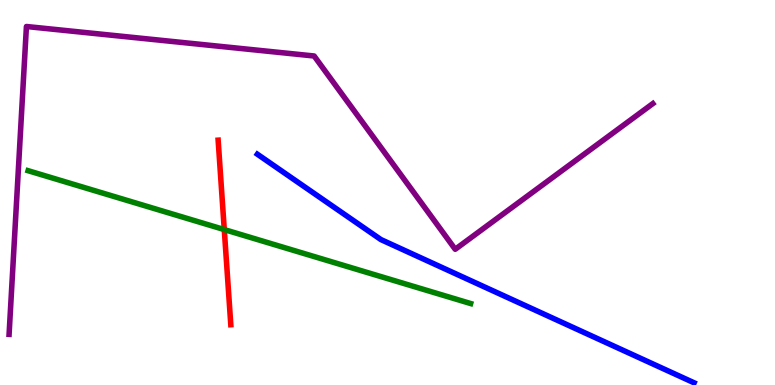[{'lines': ['blue', 'red'], 'intersections': []}, {'lines': ['green', 'red'], 'intersections': [{'x': 2.89, 'y': 4.04}]}, {'lines': ['purple', 'red'], 'intersections': []}, {'lines': ['blue', 'green'], 'intersections': []}, {'lines': ['blue', 'purple'], 'intersections': []}, {'lines': ['green', 'purple'], 'intersections': []}]